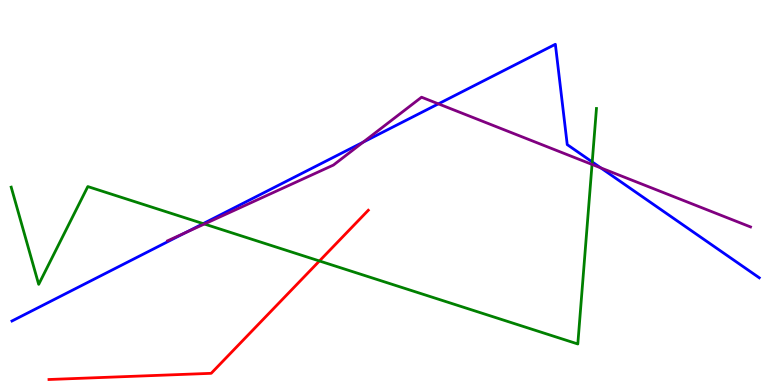[{'lines': ['blue', 'red'], 'intersections': []}, {'lines': ['green', 'red'], 'intersections': [{'x': 4.12, 'y': 3.22}]}, {'lines': ['purple', 'red'], 'intersections': []}, {'lines': ['blue', 'green'], 'intersections': [{'x': 2.62, 'y': 4.19}, {'x': 7.64, 'y': 5.79}]}, {'lines': ['blue', 'purple'], 'intersections': [{'x': 2.39, 'y': 3.95}, {'x': 4.69, 'y': 6.31}, {'x': 5.66, 'y': 7.3}, {'x': 7.75, 'y': 5.64}]}, {'lines': ['green', 'purple'], 'intersections': [{'x': 2.64, 'y': 4.18}, {'x': 7.64, 'y': 5.73}]}]